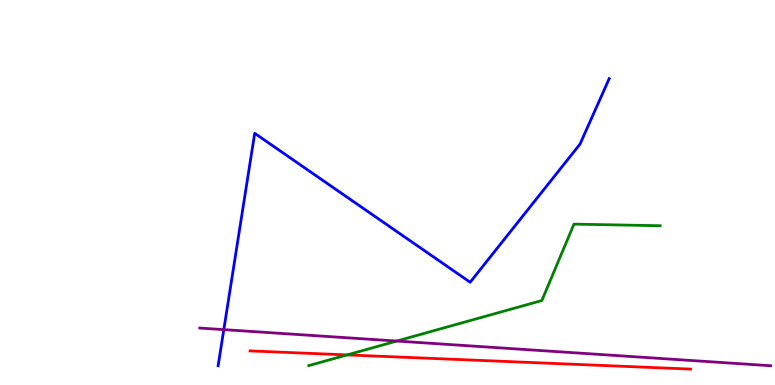[{'lines': ['blue', 'red'], 'intersections': []}, {'lines': ['green', 'red'], 'intersections': [{'x': 4.48, 'y': 0.782}]}, {'lines': ['purple', 'red'], 'intersections': []}, {'lines': ['blue', 'green'], 'intersections': []}, {'lines': ['blue', 'purple'], 'intersections': [{'x': 2.89, 'y': 1.44}]}, {'lines': ['green', 'purple'], 'intersections': [{'x': 5.12, 'y': 1.14}]}]